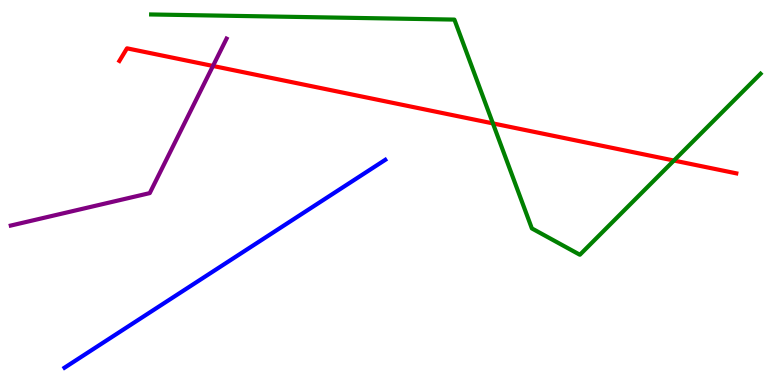[{'lines': ['blue', 'red'], 'intersections': []}, {'lines': ['green', 'red'], 'intersections': [{'x': 6.36, 'y': 6.79}, {'x': 8.7, 'y': 5.83}]}, {'lines': ['purple', 'red'], 'intersections': [{'x': 2.75, 'y': 8.29}]}, {'lines': ['blue', 'green'], 'intersections': []}, {'lines': ['blue', 'purple'], 'intersections': []}, {'lines': ['green', 'purple'], 'intersections': []}]